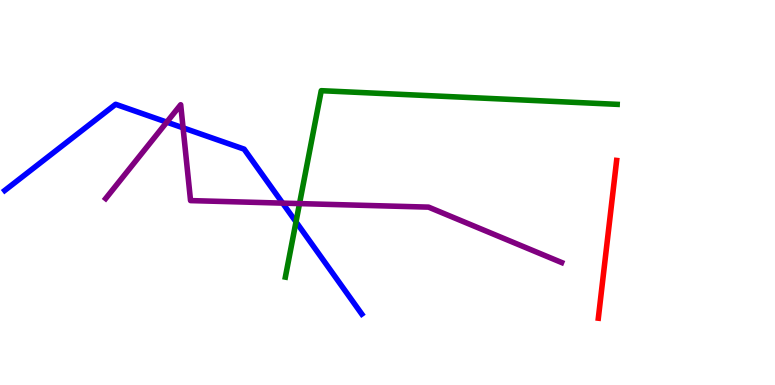[{'lines': ['blue', 'red'], 'intersections': []}, {'lines': ['green', 'red'], 'intersections': []}, {'lines': ['purple', 'red'], 'intersections': []}, {'lines': ['blue', 'green'], 'intersections': [{'x': 3.82, 'y': 4.24}]}, {'lines': ['blue', 'purple'], 'intersections': [{'x': 2.15, 'y': 6.83}, {'x': 2.36, 'y': 6.68}, {'x': 3.65, 'y': 4.72}]}, {'lines': ['green', 'purple'], 'intersections': [{'x': 3.86, 'y': 4.71}]}]